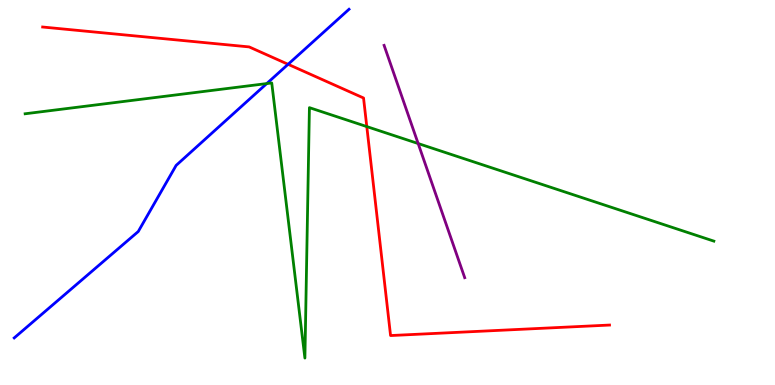[{'lines': ['blue', 'red'], 'intersections': [{'x': 3.72, 'y': 8.33}]}, {'lines': ['green', 'red'], 'intersections': [{'x': 4.73, 'y': 6.71}]}, {'lines': ['purple', 'red'], 'intersections': []}, {'lines': ['blue', 'green'], 'intersections': [{'x': 3.44, 'y': 7.83}]}, {'lines': ['blue', 'purple'], 'intersections': []}, {'lines': ['green', 'purple'], 'intersections': [{'x': 5.4, 'y': 6.27}]}]